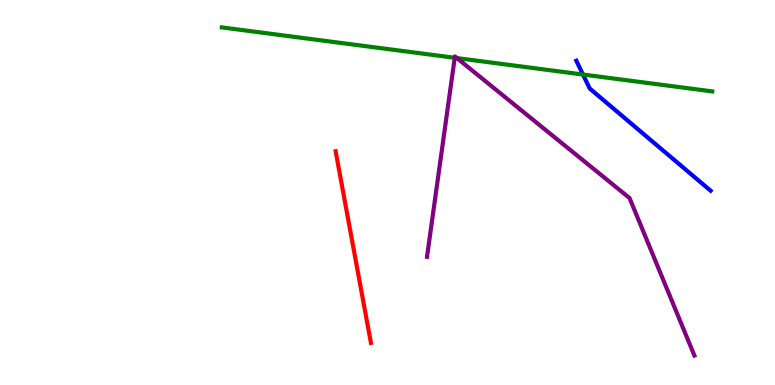[{'lines': ['blue', 'red'], 'intersections': []}, {'lines': ['green', 'red'], 'intersections': []}, {'lines': ['purple', 'red'], 'intersections': []}, {'lines': ['blue', 'green'], 'intersections': [{'x': 7.52, 'y': 8.06}]}, {'lines': ['blue', 'purple'], 'intersections': []}, {'lines': ['green', 'purple'], 'intersections': [{'x': 5.87, 'y': 8.5}, {'x': 5.9, 'y': 8.49}]}]